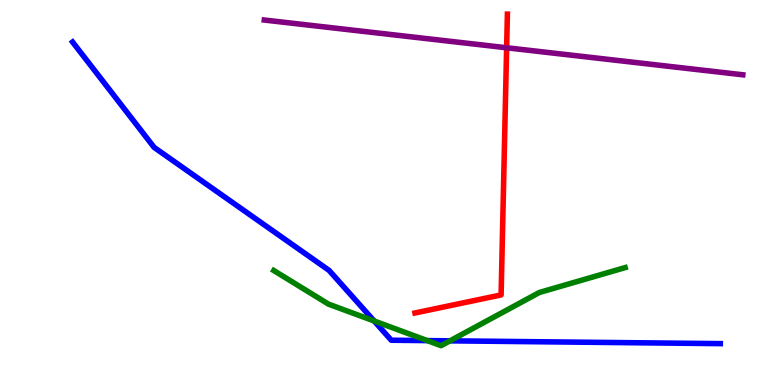[{'lines': ['blue', 'red'], 'intersections': []}, {'lines': ['green', 'red'], 'intersections': []}, {'lines': ['purple', 'red'], 'intersections': [{'x': 6.54, 'y': 8.76}]}, {'lines': ['blue', 'green'], 'intersections': [{'x': 4.83, 'y': 1.66}, {'x': 5.51, 'y': 1.15}, {'x': 5.81, 'y': 1.15}]}, {'lines': ['blue', 'purple'], 'intersections': []}, {'lines': ['green', 'purple'], 'intersections': []}]